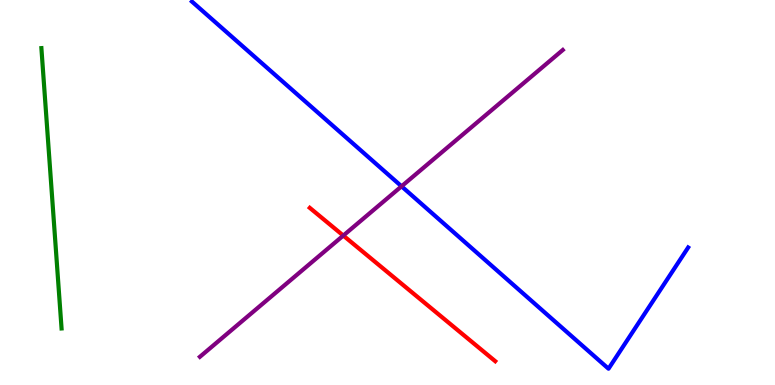[{'lines': ['blue', 'red'], 'intersections': []}, {'lines': ['green', 'red'], 'intersections': []}, {'lines': ['purple', 'red'], 'intersections': [{'x': 4.43, 'y': 3.88}]}, {'lines': ['blue', 'green'], 'intersections': []}, {'lines': ['blue', 'purple'], 'intersections': [{'x': 5.18, 'y': 5.16}]}, {'lines': ['green', 'purple'], 'intersections': []}]